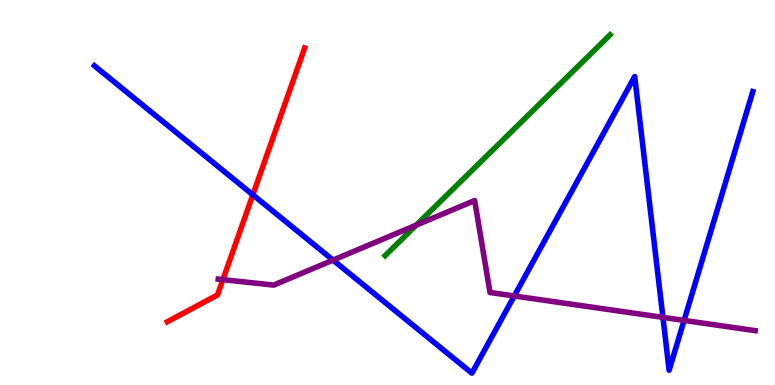[{'lines': ['blue', 'red'], 'intersections': [{'x': 3.26, 'y': 4.94}]}, {'lines': ['green', 'red'], 'intersections': []}, {'lines': ['purple', 'red'], 'intersections': [{'x': 2.88, 'y': 2.74}]}, {'lines': ['blue', 'green'], 'intersections': []}, {'lines': ['blue', 'purple'], 'intersections': [{'x': 4.3, 'y': 3.24}, {'x': 6.64, 'y': 2.31}, {'x': 8.55, 'y': 1.76}, {'x': 8.83, 'y': 1.68}]}, {'lines': ['green', 'purple'], 'intersections': [{'x': 5.37, 'y': 4.15}]}]